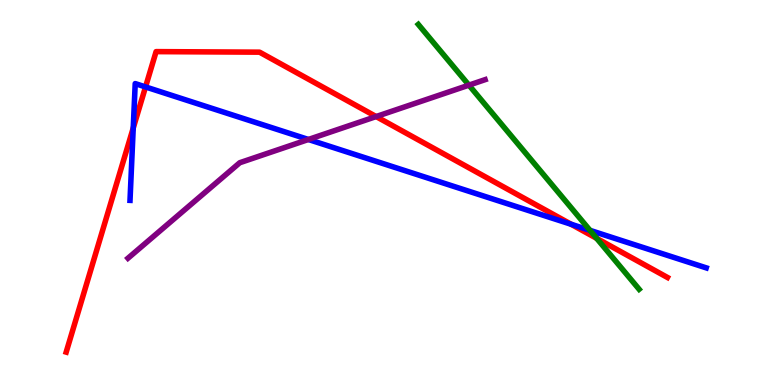[{'lines': ['blue', 'red'], 'intersections': [{'x': 1.72, 'y': 6.67}, {'x': 1.88, 'y': 7.74}, {'x': 7.37, 'y': 4.17}]}, {'lines': ['green', 'red'], 'intersections': [{'x': 7.7, 'y': 3.81}]}, {'lines': ['purple', 'red'], 'intersections': [{'x': 4.85, 'y': 6.97}]}, {'lines': ['blue', 'green'], 'intersections': [{'x': 7.61, 'y': 4.02}]}, {'lines': ['blue', 'purple'], 'intersections': [{'x': 3.98, 'y': 6.38}]}, {'lines': ['green', 'purple'], 'intersections': [{'x': 6.05, 'y': 7.79}]}]